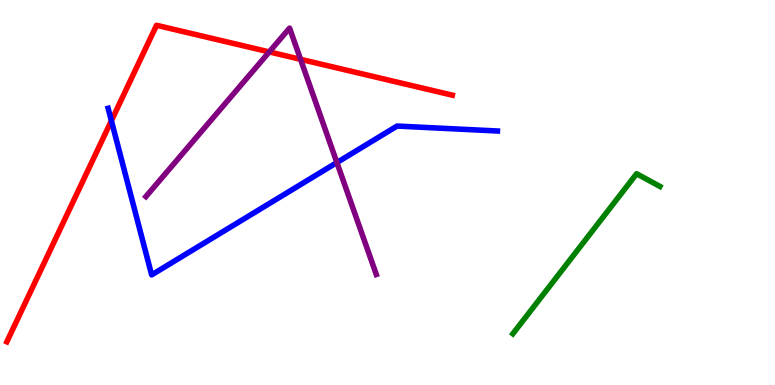[{'lines': ['blue', 'red'], 'intersections': [{'x': 1.44, 'y': 6.86}]}, {'lines': ['green', 'red'], 'intersections': []}, {'lines': ['purple', 'red'], 'intersections': [{'x': 3.47, 'y': 8.65}, {'x': 3.88, 'y': 8.46}]}, {'lines': ['blue', 'green'], 'intersections': []}, {'lines': ['blue', 'purple'], 'intersections': [{'x': 4.35, 'y': 5.78}]}, {'lines': ['green', 'purple'], 'intersections': []}]